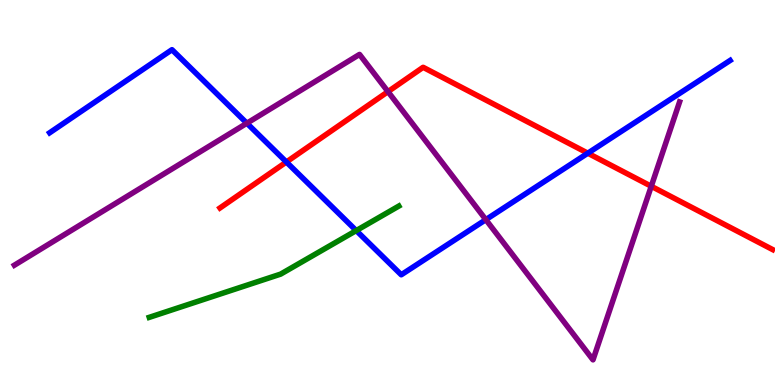[{'lines': ['blue', 'red'], 'intersections': [{'x': 3.7, 'y': 5.79}, {'x': 7.58, 'y': 6.02}]}, {'lines': ['green', 'red'], 'intersections': []}, {'lines': ['purple', 'red'], 'intersections': [{'x': 5.01, 'y': 7.62}, {'x': 8.4, 'y': 5.16}]}, {'lines': ['blue', 'green'], 'intersections': [{'x': 4.6, 'y': 4.01}]}, {'lines': ['blue', 'purple'], 'intersections': [{'x': 3.19, 'y': 6.8}, {'x': 6.27, 'y': 4.29}]}, {'lines': ['green', 'purple'], 'intersections': []}]